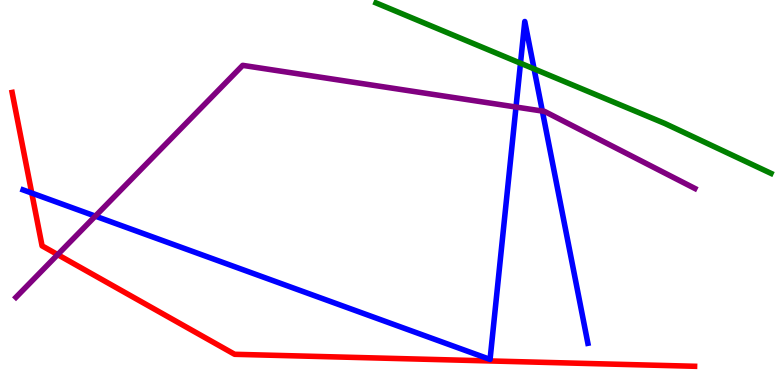[{'lines': ['blue', 'red'], 'intersections': [{'x': 0.41, 'y': 4.99}]}, {'lines': ['green', 'red'], 'intersections': []}, {'lines': ['purple', 'red'], 'intersections': [{'x': 0.744, 'y': 3.39}]}, {'lines': ['blue', 'green'], 'intersections': [{'x': 6.72, 'y': 8.36}, {'x': 6.89, 'y': 8.21}]}, {'lines': ['blue', 'purple'], 'intersections': [{'x': 1.23, 'y': 4.39}, {'x': 6.66, 'y': 7.22}, {'x': 7.0, 'y': 7.12}]}, {'lines': ['green', 'purple'], 'intersections': []}]